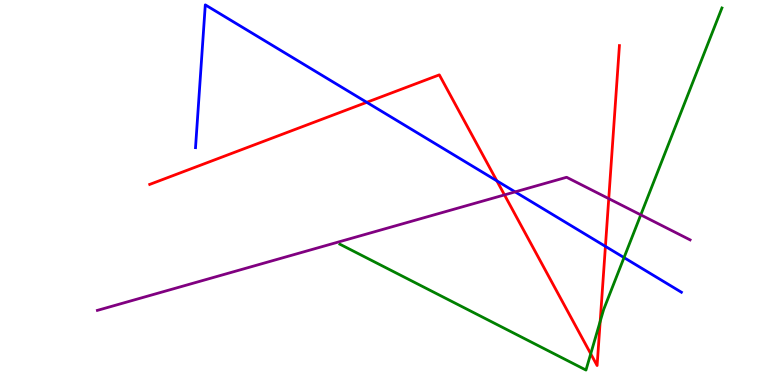[{'lines': ['blue', 'red'], 'intersections': [{'x': 4.73, 'y': 7.34}, {'x': 6.41, 'y': 5.3}, {'x': 7.81, 'y': 3.6}]}, {'lines': ['green', 'red'], 'intersections': [{'x': 7.62, 'y': 0.811}, {'x': 7.74, 'y': 1.65}]}, {'lines': ['purple', 'red'], 'intersections': [{'x': 6.51, 'y': 4.94}, {'x': 7.85, 'y': 4.84}]}, {'lines': ['blue', 'green'], 'intersections': [{'x': 8.05, 'y': 3.31}]}, {'lines': ['blue', 'purple'], 'intersections': [{'x': 6.65, 'y': 5.02}]}, {'lines': ['green', 'purple'], 'intersections': [{'x': 8.27, 'y': 4.42}]}]